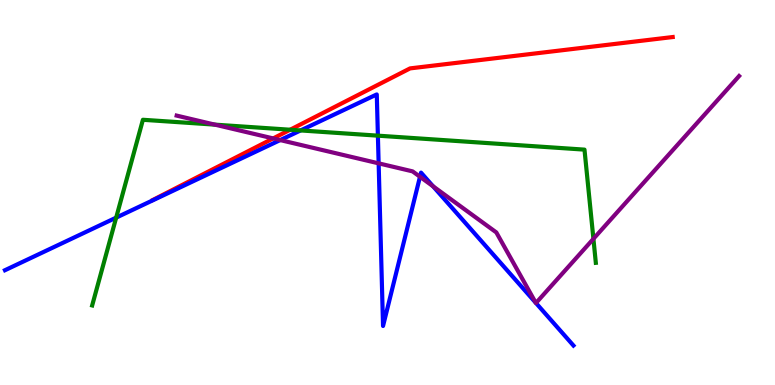[{'lines': ['blue', 'red'], 'intersections': []}, {'lines': ['green', 'red'], 'intersections': [{'x': 3.74, 'y': 6.63}]}, {'lines': ['purple', 'red'], 'intersections': [{'x': 3.52, 'y': 6.4}]}, {'lines': ['blue', 'green'], 'intersections': [{'x': 1.5, 'y': 4.35}, {'x': 3.88, 'y': 6.61}, {'x': 4.88, 'y': 6.48}]}, {'lines': ['blue', 'purple'], 'intersections': [{'x': 3.62, 'y': 6.36}, {'x': 4.89, 'y': 5.76}, {'x': 5.42, 'y': 5.41}, {'x': 5.59, 'y': 5.16}, {'x': 6.91, 'y': 2.14}, {'x': 6.92, 'y': 2.13}]}, {'lines': ['green', 'purple'], 'intersections': [{'x': 2.77, 'y': 6.76}, {'x': 7.66, 'y': 3.8}]}]